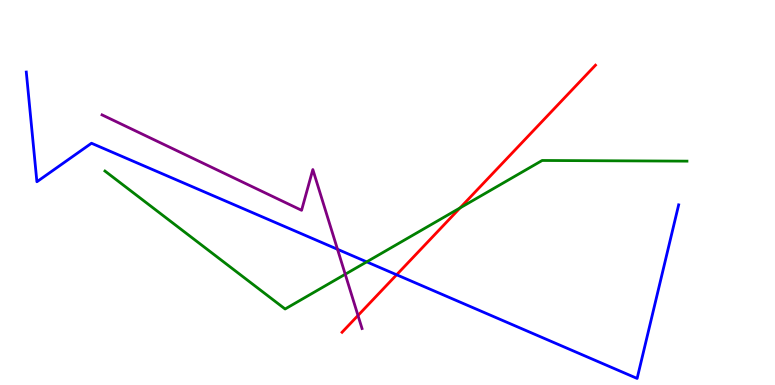[{'lines': ['blue', 'red'], 'intersections': [{'x': 5.12, 'y': 2.86}]}, {'lines': ['green', 'red'], 'intersections': [{'x': 5.94, 'y': 4.6}]}, {'lines': ['purple', 'red'], 'intersections': [{'x': 4.62, 'y': 1.81}]}, {'lines': ['blue', 'green'], 'intersections': [{'x': 4.73, 'y': 3.2}]}, {'lines': ['blue', 'purple'], 'intersections': [{'x': 4.35, 'y': 3.53}]}, {'lines': ['green', 'purple'], 'intersections': [{'x': 4.45, 'y': 2.88}]}]